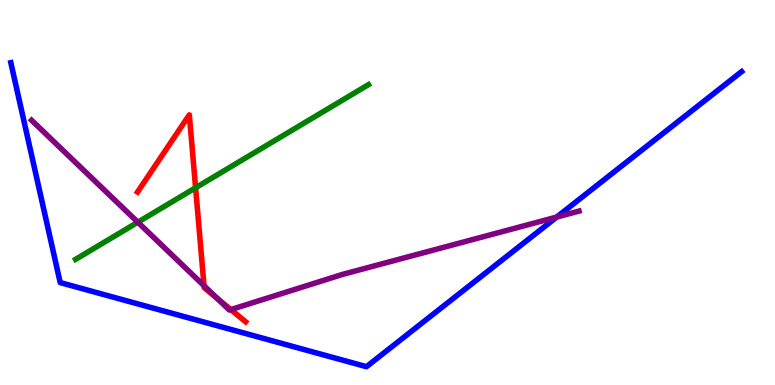[{'lines': ['blue', 'red'], 'intersections': []}, {'lines': ['green', 'red'], 'intersections': [{'x': 2.52, 'y': 5.12}]}, {'lines': ['purple', 'red'], 'intersections': [{'x': 2.63, 'y': 2.58}, {'x': 2.81, 'y': 2.24}, {'x': 2.98, 'y': 1.96}]}, {'lines': ['blue', 'green'], 'intersections': []}, {'lines': ['blue', 'purple'], 'intersections': [{'x': 7.18, 'y': 4.36}]}, {'lines': ['green', 'purple'], 'intersections': [{'x': 1.78, 'y': 4.23}]}]